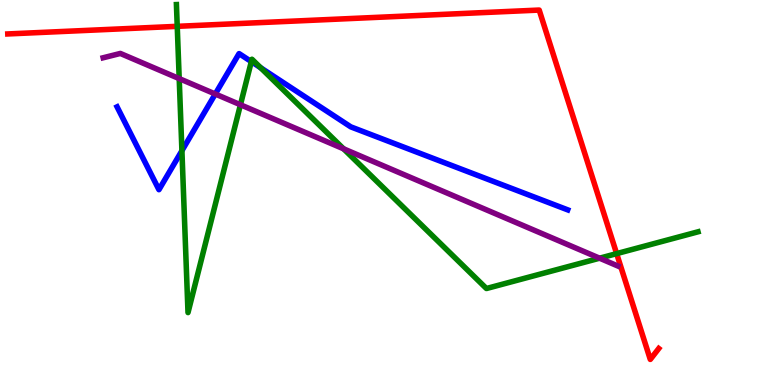[{'lines': ['blue', 'red'], 'intersections': []}, {'lines': ['green', 'red'], 'intersections': [{'x': 2.29, 'y': 9.32}, {'x': 7.96, 'y': 3.41}]}, {'lines': ['purple', 'red'], 'intersections': []}, {'lines': ['blue', 'green'], 'intersections': [{'x': 2.35, 'y': 6.09}, {'x': 3.24, 'y': 8.4}, {'x': 3.36, 'y': 8.24}]}, {'lines': ['blue', 'purple'], 'intersections': [{'x': 2.78, 'y': 7.56}]}, {'lines': ['green', 'purple'], 'intersections': [{'x': 2.31, 'y': 7.96}, {'x': 3.1, 'y': 7.28}, {'x': 4.43, 'y': 6.13}, {'x': 7.74, 'y': 3.29}]}]